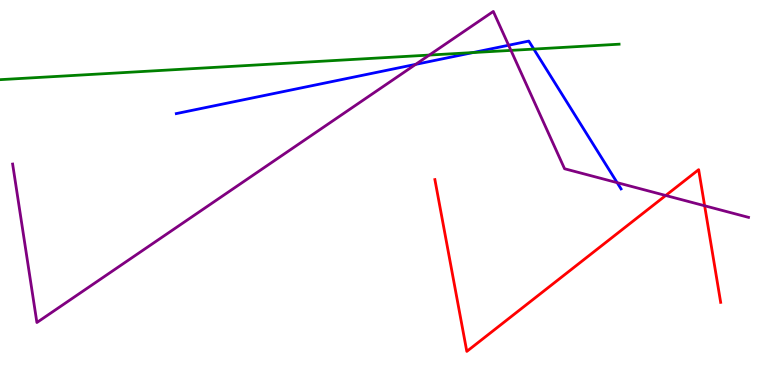[{'lines': ['blue', 'red'], 'intersections': []}, {'lines': ['green', 'red'], 'intersections': []}, {'lines': ['purple', 'red'], 'intersections': [{'x': 8.59, 'y': 4.92}, {'x': 9.09, 'y': 4.66}]}, {'lines': ['blue', 'green'], 'intersections': [{'x': 6.1, 'y': 8.63}, {'x': 6.89, 'y': 8.73}]}, {'lines': ['blue', 'purple'], 'intersections': [{'x': 5.36, 'y': 8.33}, {'x': 6.56, 'y': 8.82}, {'x': 7.96, 'y': 5.26}]}, {'lines': ['green', 'purple'], 'intersections': [{'x': 5.54, 'y': 8.57}, {'x': 6.59, 'y': 8.69}]}]